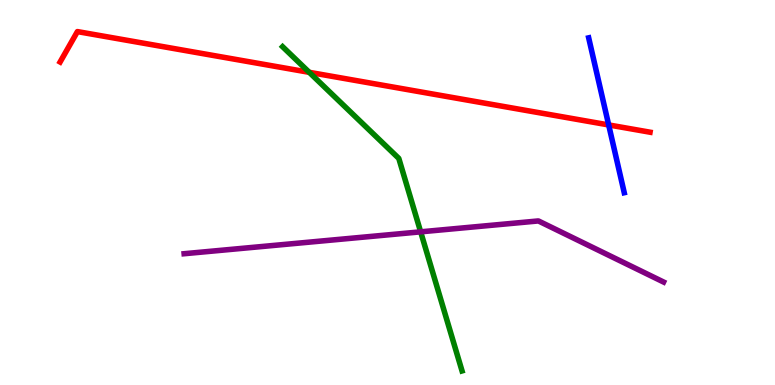[{'lines': ['blue', 'red'], 'intersections': [{'x': 7.85, 'y': 6.75}]}, {'lines': ['green', 'red'], 'intersections': [{'x': 3.99, 'y': 8.12}]}, {'lines': ['purple', 'red'], 'intersections': []}, {'lines': ['blue', 'green'], 'intersections': []}, {'lines': ['blue', 'purple'], 'intersections': []}, {'lines': ['green', 'purple'], 'intersections': [{'x': 5.43, 'y': 3.98}]}]